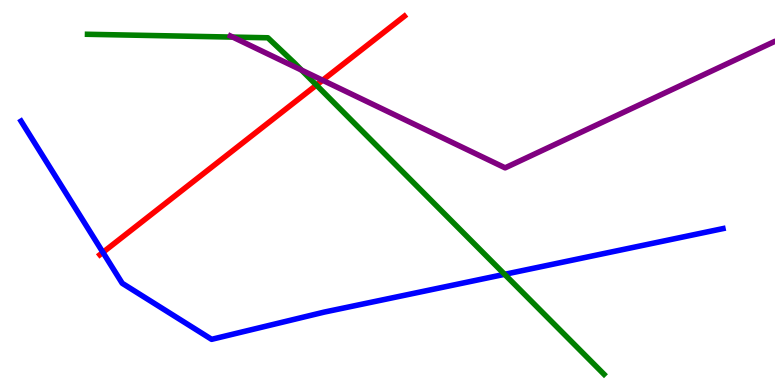[{'lines': ['blue', 'red'], 'intersections': [{'x': 1.33, 'y': 3.45}]}, {'lines': ['green', 'red'], 'intersections': [{'x': 4.08, 'y': 7.79}]}, {'lines': ['purple', 'red'], 'intersections': [{'x': 4.16, 'y': 7.92}]}, {'lines': ['blue', 'green'], 'intersections': [{'x': 6.51, 'y': 2.87}]}, {'lines': ['blue', 'purple'], 'intersections': []}, {'lines': ['green', 'purple'], 'intersections': [{'x': 3.0, 'y': 9.04}, {'x': 3.89, 'y': 8.18}]}]